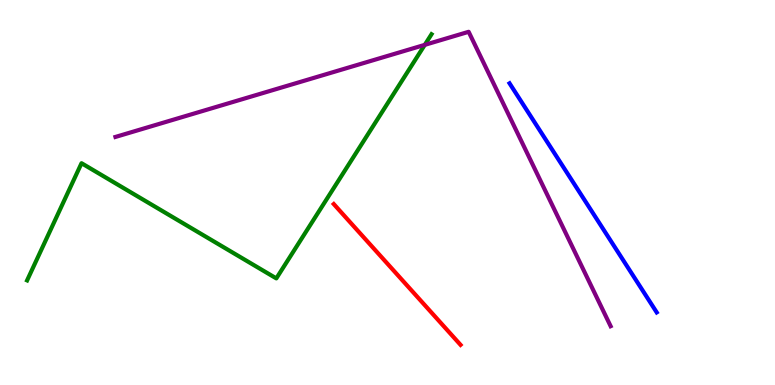[{'lines': ['blue', 'red'], 'intersections': []}, {'lines': ['green', 'red'], 'intersections': []}, {'lines': ['purple', 'red'], 'intersections': []}, {'lines': ['blue', 'green'], 'intersections': []}, {'lines': ['blue', 'purple'], 'intersections': []}, {'lines': ['green', 'purple'], 'intersections': [{'x': 5.48, 'y': 8.83}]}]